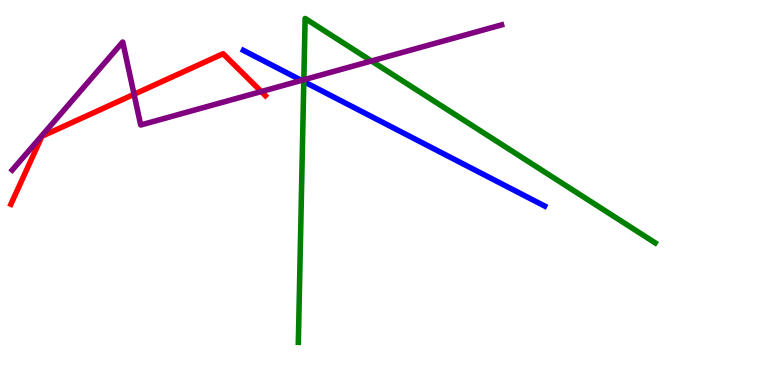[{'lines': ['blue', 'red'], 'intersections': []}, {'lines': ['green', 'red'], 'intersections': []}, {'lines': ['purple', 'red'], 'intersections': [{'x': 1.73, 'y': 7.55}, {'x': 3.37, 'y': 7.62}]}, {'lines': ['blue', 'green'], 'intersections': [{'x': 3.92, 'y': 7.88}]}, {'lines': ['blue', 'purple'], 'intersections': [{'x': 3.89, 'y': 7.91}]}, {'lines': ['green', 'purple'], 'intersections': [{'x': 3.92, 'y': 7.93}, {'x': 4.79, 'y': 8.42}]}]